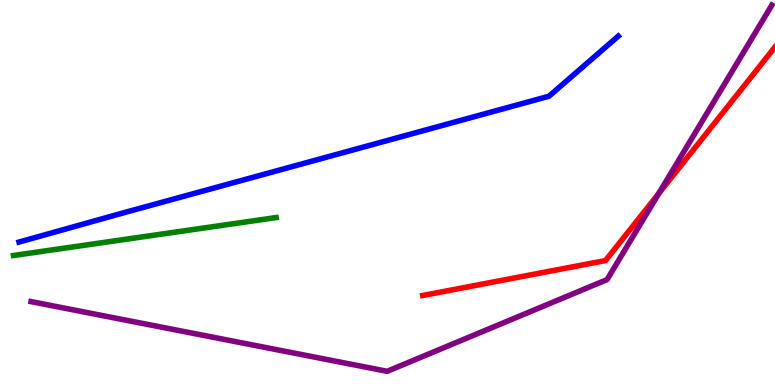[{'lines': ['blue', 'red'], 'intersections': []}, {'lines': ['green', 'red'], 'intersections': []}, {'lines': ['purple', 'red'], 'intersections': [{'x': 8.5, 'y': 4.98}]}, {'lines': ['blue', 'green'], 'intersections': []}, {'lines': ['blue', 'purple'], 'intersections': []}, {'lines': ['green', 'purple'], 'intersections': []}]